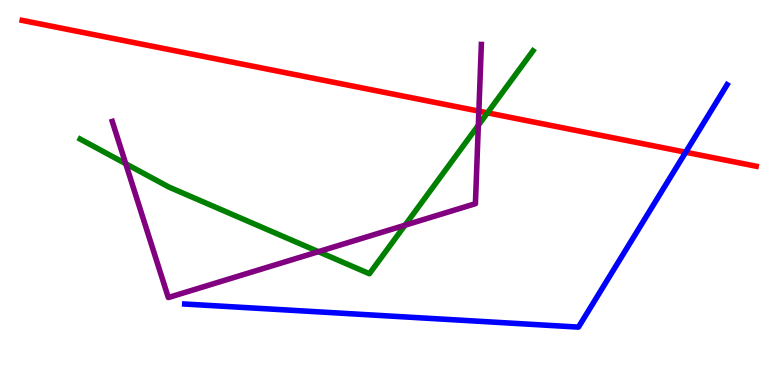[{'lines': ['blue', 'red'], 'intersections': [{'x': 8.85, 'y': 6.05}]}, {'lines': ['green', 'red'], 'intersections': [{'x': 6.29, 'y': 7.07}]}, {'lines': ['purple', 'red'], 'intersections': [{'x': 6.18, 'y': 7.11}]}, {'lines': ['blue', 'green'], 'intersections': []}, {'lines': ['blue', 'purple'], 'intersections': []}, {'lines': ['green', 'purple'], 'intersections': [{'x': 1.62, 'y': 5.75}, {'x': 4.11, 'y': 3.46}, {'x': 5.23, 'y': 4.15}, {'x': 6.17, 'y': 6.75}]}]